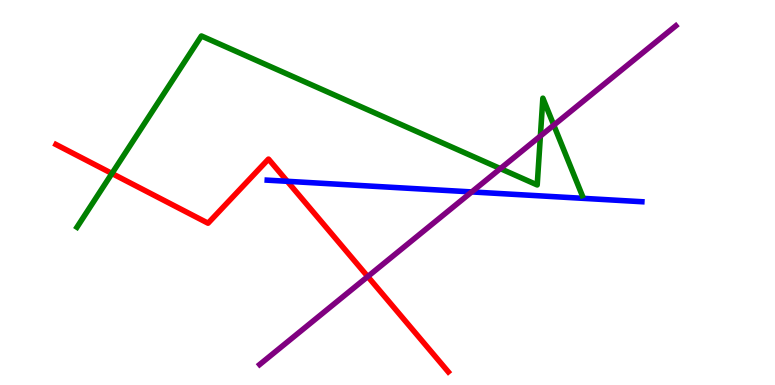[{'lines': ['blue', 'red'], 'intersections': [{'x': 3.71, 'y': 5.29}]}, {'lines': ['green', 'red'], 'intersections': [{'x': 1.44, 'y': 5.49}]}, {'lines': ['purple', 'red'], 'intersections': [{'x': 4.75, 'y': 2.82}]}, {'lines': ['blue', 'green'], 'intersections': []}, {'lines': ['blue', 'purple'], 'intersections': [{'x': 6.09, 'y': 5.01}]}, {'lines': ['green', 'purple'], 'intersections': [{'x': 6.46, 'y': 5.62}, {'x': 6.97, 'y': 6.47}, {'x': 7.15, 'y': 6.75}]}]